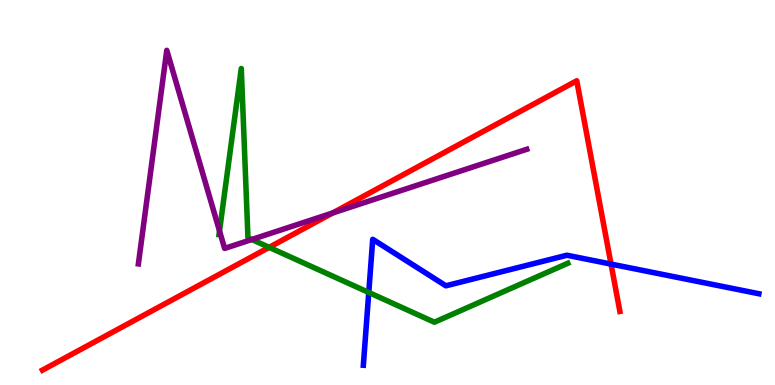[{'lines': ['blue', 'red'], 'intersections': [{'x': 7.88, 'y': 3.14}]}, {'lines': ['green', 'red'], 'intersections': [{'x': 3.47, 'y': 3.58}]}, {'lines': ['purple', 'red'], 'intersections': [{'x': 4.29, 'y': 4.47}]}, {'lines': ['blue', 'green'], 'intersections': [{'x': 4.76, 'y': 2.4}]}, {'lines': ['blue', 'purple'], 'intersections': []}, {'lines': ['green', 'purple'], 'intersections': [{'x': 2.83, 'y': 4.0}, {'x': 3.25, 'y': 3.78}]}]